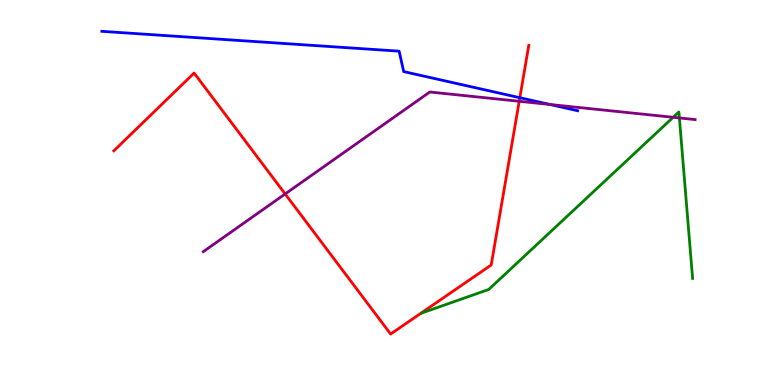[{'lines': ['blue', 'red'], 'intersections': [{'x': 6.71, 'y': 7.46}]}, {'lines': ['green', 'red'], 'intersections': []}, {'lines': ['purple', 'red'], 'intersections': [{'x': 3.68, 'y': 4.96}, {'x': 6.7, 'y': 7.37}]}, {'lines': ['blue', 'green'], 'intersections': []}, {'lines': ['blue', 'purple'], 'intersections': [{'x': 7.1, 'y': 7.29}]}, {'lines': ['green', 'purple'], 'intersections': [{'x': 8.69, 'y': 6.95}, {'x': 8.77, 'y': 6.94}]}]